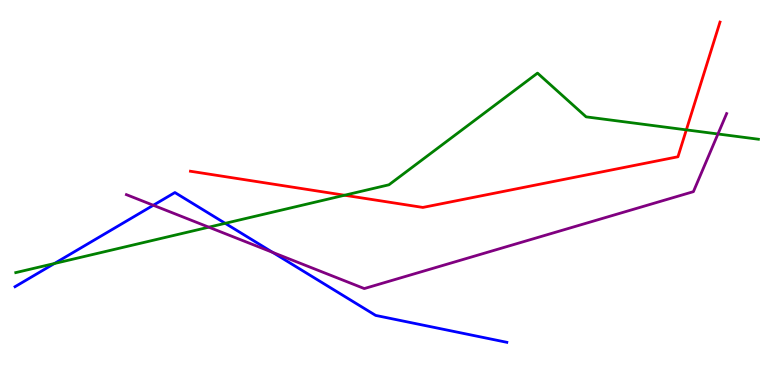[{'lines': ['blue', 'red'], 'intersections': []}, {'lines': ['green', 'red'], 'intersections': [{'x': 4.45, 'y': 4.93}, {'x': 8.86, 'y': 6.63}]}, {'lines': ['purple', 'red'], 'intersections': []}, {'lines': ['blue', 'green'], 'intersections': [{'x': 0.702, 'y': 3.16}, {'x': 2.91, 'y': 4.2}]}, {'lines': ['blue', 'purple'], 'intersections': [{'x': 1.98, 'y': 4.67}, {'x': 3.52, 'y': 3.44}]}, {'lines': ['green', 'purple'], 'intersections': [{'x': 2.69, 'y': 4.1}, {'x': 9.26, 'y': 6.52}]}]